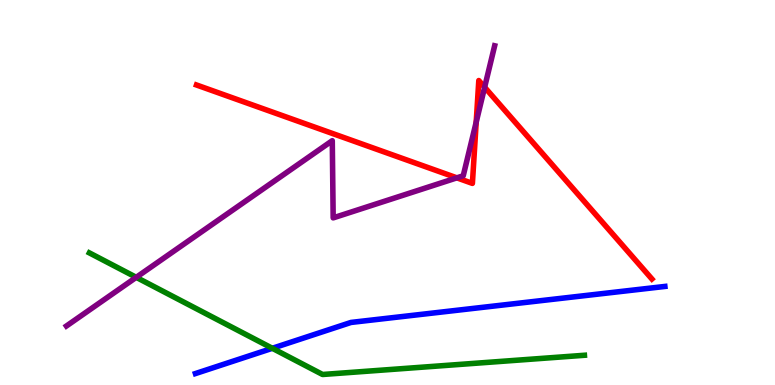[{'lines': ['blue', 'red'], 'intersections': []}, {'lines': ['green', 'red'], 'intersections': []}, {'lines': ['purple', 'red'], 'intersections': [{'x': 5.89, 'y': 5.38}, {'x': 6.14, 'y': 6.83}, {'x': 6.25, 'y': 7.73}]}, {'lines': ['blue', 'green'], 'intersections': [{'x': 3.51, 'y': 0.954}]}, {'lines': ['blue', 'purple'], 'intersections': []}, {'lines': ['green', 'purple'], 'intersections': [{'x': 1.76, 'y': 2.8}]}]